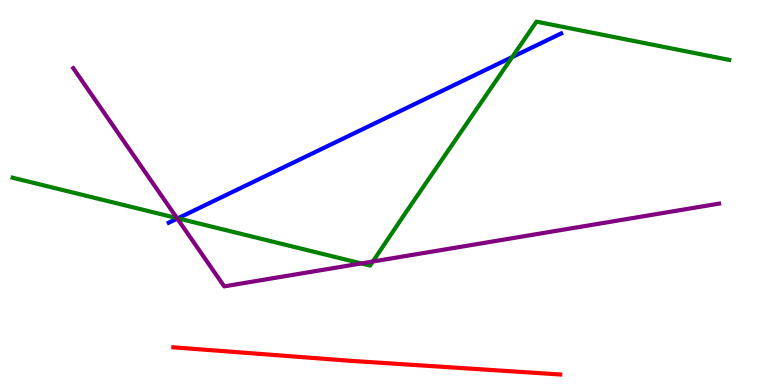[{'lines': ['blue', 'red'], 'intersections': []}, {'lines': ['green', 'red'], 'intersections': []}, {'lines': ['purple', 'red'], 'intersections': []}, {'lines': ['blue', 'green'], 'intersections': [{'x': 2.29, 'y': 4.33}, {'x': 6.61, 'y': 8.52}]}, {'lines': ['blue', 'purple'], 'intersections': [{'x': 2.29, 'y': 4.32}]}, {'lines': ['green', 'purple'], 'intersections': [{'x': 2.28, 'y': 4.33}, {'x': 4.66, 'y': 3.16}, {'x': 4.81, 'y': 3.21}]}]